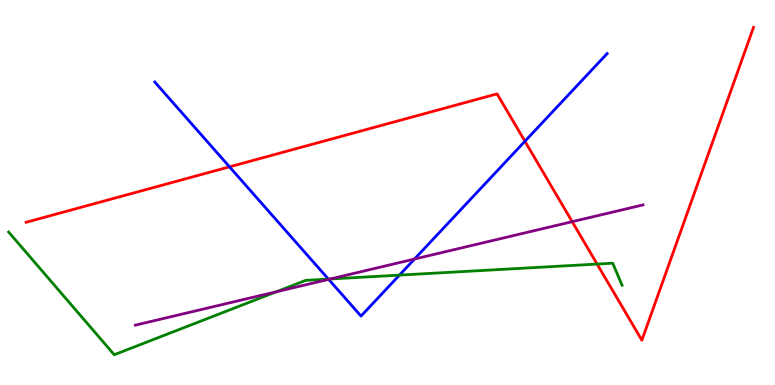[{'lines': ['blue', 'red'], 'intersections': [{'x': 2.96, 'y': 5.67}, {'x': 6.77, 'y': 6.33}]}, {'lines': ['green', 'red'], 'intersections': [{'x': 7.7, 'y': 3.14}]}, {'lines': ['purple', 'red'], 'intersections': [{'x': 7.38, 'y': 4.24}]}, {'lines': ['blue', 'green'], 'intersections': [{'x': 4.24, 'y': 2.75}, {'x': 5.15, 'y': 2.85}]}, {'lines': ['blue', 'purple'], 'intersections': [{'x': 4.24, 'y': 2.74}, {'x': 5.35, 'y': 3.27}]}, {'lines': ['green', 'purple'], 'intersections': [{'x': 3.57, 'y': 2.42}, {'x': 4.26, 'y': 2.75}]}]